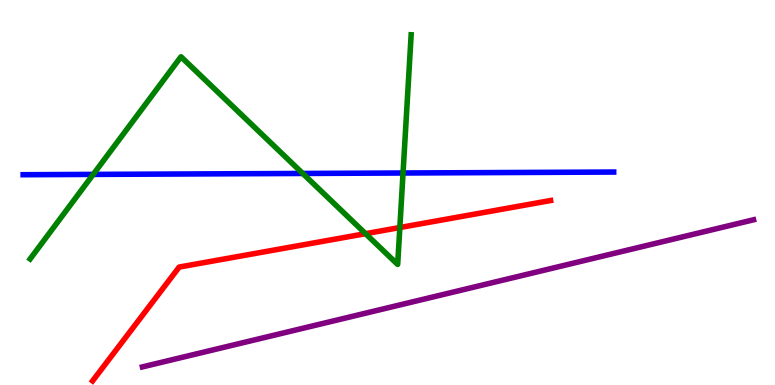[{'lines': ['blue', 'red'], 'intersections': []}, {'lines': ['green', 'red'], 'intersections': [{'x': 4.72, 'y': 3.93}, {'x': 5.16, 'y': 4.09}]}, {'lines': ['purple', 'red'], 'intersections': []}, {'lines': ['blue', 'green'], 'intersections': [{'x': 1.2, 'y': 5.47}, {'x': 3.91, 'y': 5.49}, {'x': 5.2, 'y': 5.51}]}, {'lines': ['blue', 'purple'], 'intersections': []}, {'lines': ['green', 'purple'], 'intersections': []}]